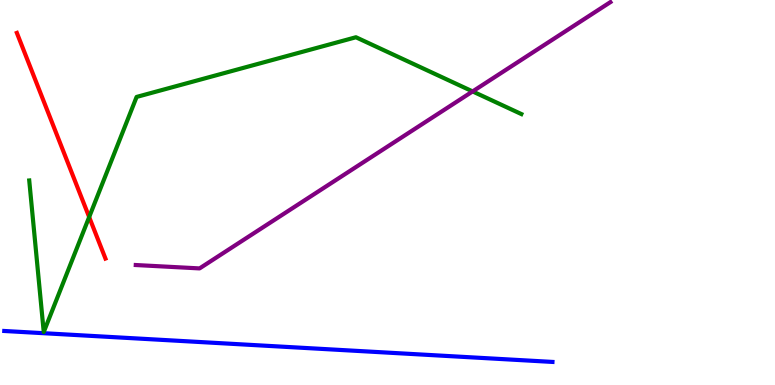[{'lines': ['blue', 'red'], 'intersections': []}, {'lines': ['green', 'red'], 'intersections': [{'x': 1.15, 'y': 4.36}]}, {'lines': ['purple', 'red'], 'intersections': []}, {'lines': ['blue', 'green'], 'intersections': []}, {'lines': ['blue', 'purple'], 'intersections': []}, {'lines': ['green', 'purple'], 'intersections': [{'x': 6.1, 'y': 7.63}]}]